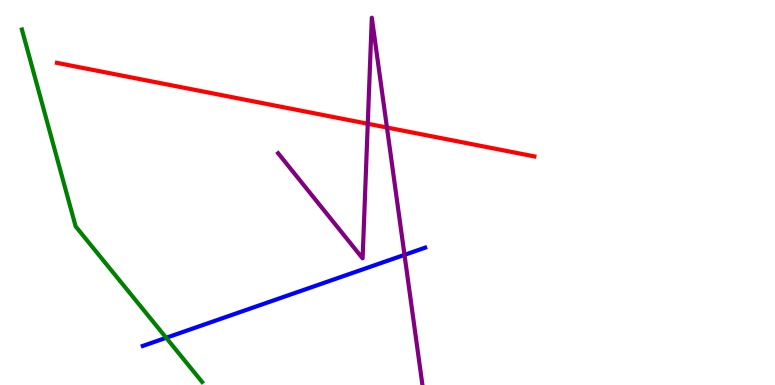[{'lines': ['blue', 'red'], 'intersections': []}, {'lines': ['green', 'red'], 'intersections': []}, {'lines': ['purple', 'red'], 'intersections': [{'x': 4.75, 'y': 6.79}, {'x': 4.99, 'y': 6.69}]}, {'lines': ['blue', 'green'], 'intersections': [{'x': 2.14, 'y': 1.23}]}, {'lines': ['blue', 'purple'], 'intersections': [{'x': 5.22, 'y': 3.38}]}, {'lines': ['green', 'purple'], 'intersections': []}]